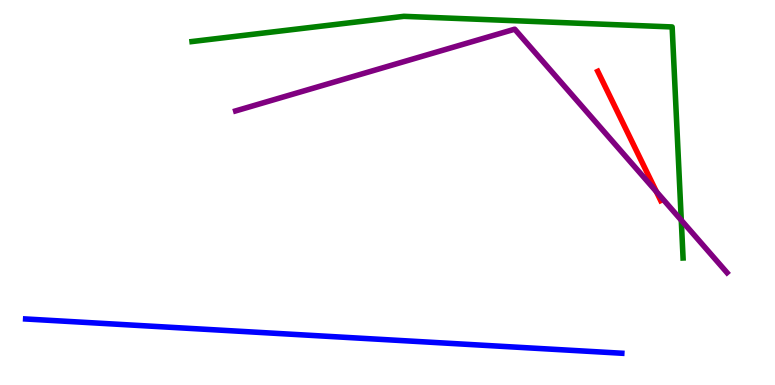[{'lines': ['blue', 'red'], 'intersections': []}, {'lines': ['green', 'red'], 'intersections': []}, {'lines': ['purple', 'red'], 'intersections': [{'x': 8.47, 'y': 5.02}]}, {'lines': ['blue', 'green'], 'intersections': []}, {'lines': ['blue', 'purple'], 'intersections': []}, {'lines': ['green', 'purple'], 'intersections': [{'x': 8.79, 'y': 4.28}]}]